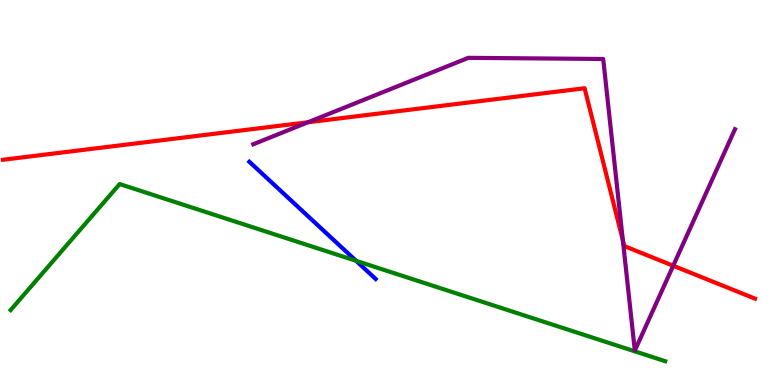[{'lines': ['blue', 'red'], 'intersections': []}, {'lines': ['green', 'red'], 'intersections': []}, {'lines': ['purple', 'red'], 'intersections': [{'x': 3.97, 'y': 6.82}, {'x': 8.04, 'y': 3.75}, {'x': 8.69, 'y': 3.1}]}, {'lines': ['blue', 'green'], 'intersections': [{'x': 4.6, 'y': 3.23}]}, {'lines': ['blue', 'purple'], 'intersections': []}, {'lines': ['green', 'purple'], 'intersections': []}]